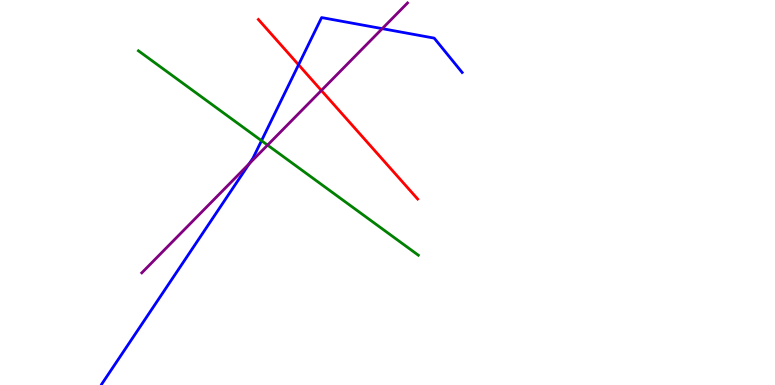[{'lines': ['blue', 'red'], 'intersections': [{'x': 3.85, 'y': 8.32}]}, {'lines': ['green', 'red'], 'intersections': []}, {'lines': ['purple', 'red'], 'intersections': [{'x': 4.15, 'y': 7.65}]}, {'lines': ['blue', 'green'], 'intersections': [{'x': 3.37, 'y': 6.35}]}, {'lines': ['blue', 'purple'], 'intersections': [{'x': 3.22, 'y': 5.75}, {'x': 4.93, 'y': 9.26}]}, {'lines': ['green', 'purple'], 'intersections': [{'x': 3.45, 'y': 6.23}]}]